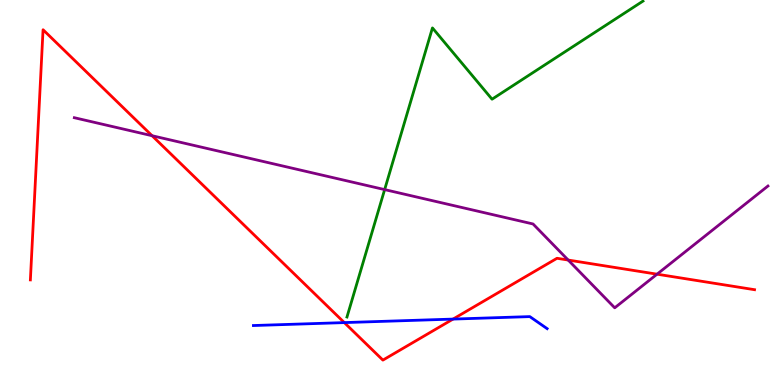[{'lines': ['blue', 'red'], 'intersections': [{'x': 4.44, 'y': 1.62}, {'x': 5.85, 'y': 1.71}]}, {'lines': ['green', 'red'], 'intersections': []}, {'lines': ['purple', 'red'], 'intersections': [{'x': 1.96, 'y': 6.47}, {'x': 7.33, 'y': 3.25}, {'x': 8.48, 'y': 2.88}]}, {'lines': ['blue', 'green'], 'intersections': []}, {'lines': ['blue', 'purple'], 'intersections': []}, {'lines': ['green', 'purple'], 'intersections': [{'x': 4.96, 'y': 5.08}]}]